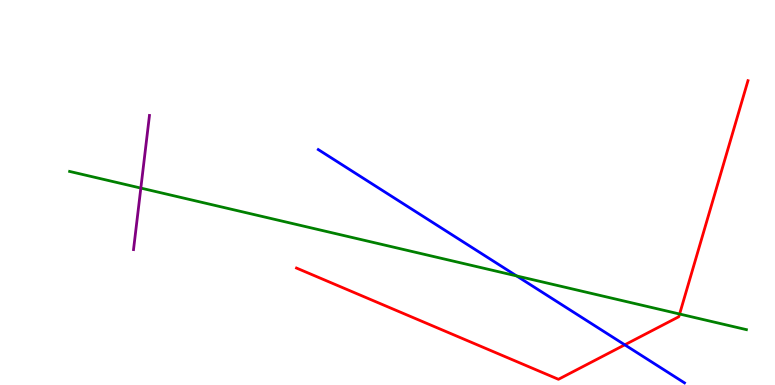[{'lines': ['blue', 'red'], 'intersections': [{'x': 8.06, 'y': 1.04}]}, {'lines': ['green', 'red'], 'intersections': [{'x': 8.77, 'y': 1.84}]}, {'lines': ['purple', 'red'], 'intersections': []}, {'lines': ['blue', 'green'], 'intersections': [{'x': 6.67, 'y': 2.83}]}, {'lines': ['blue', 'purple'], 'intersections': []}, {'lines': ['green', 'purple'], 'intersections': [{'x': 1.82, 'y': 5.11}]}]